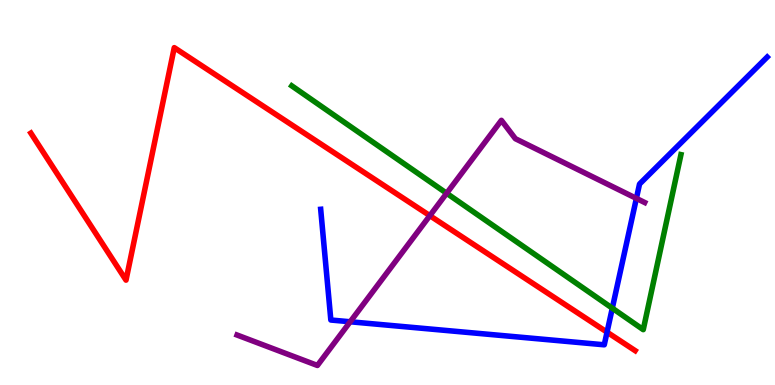[{'lines': ['blue', 'red'], 'intersections': [{'x': 7.83, 'y': 1.37}]}, {'lines': ['green', 'red'], 'intersections': []}, {'lines': ['purple', 'red'], 'intersections': [{'x': 5.55, 'y': 4.4}]}, {'lines': ['blue', 'green'], 'intersections': [{'x': 7.9, 'y': 2.0}]}, {'lines': ['blue', 'purple'], 'intersections': [{'x': 4.52, 'y': 1.64}, {'x': 8.21, 'y': 4.85}]}, {'lines': ['green', 'purple'], 'intersections': [{'x': 5.76, 'y': 4.98}]}]